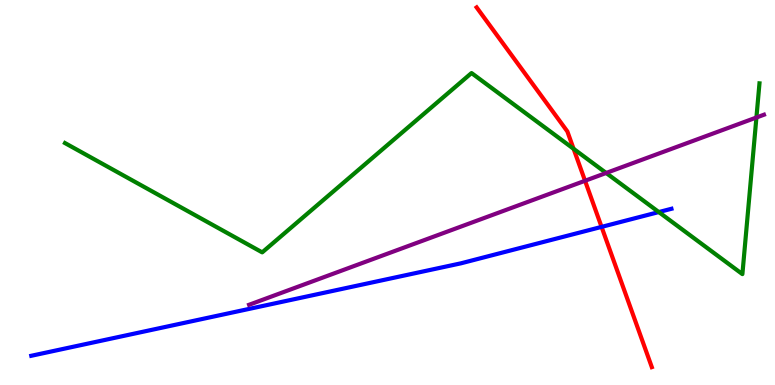[{'lines': ['blue', 'red'], 'intersections': [{'x': 7.76, 'y': 4.11}]}, {'lines': ['green', 'red'], 'intersections': [{'x': 7.4, 'y': 6.13}]}, {'lines': ['purple', 'red'], 'intersections': [{'x': 7.55, 'y': 5.3}]}, {'lines': ['blue', 'green'], 'intersections': [{'x': 8.5, 'y': 4.49}]}, {'lines': ['blue', 'purple'], 'intersections': []}, {'lines': ['green', 'purple'], 'intersections': [{'x': 7.82, 'y': 5.51}, {'x': 9.76, 'y': 6.95}]}]